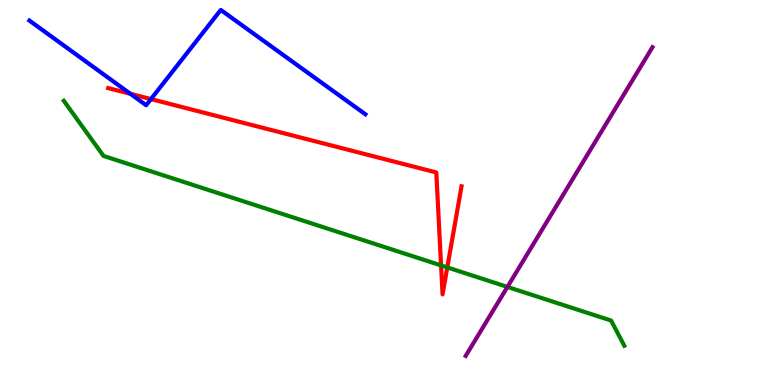[{'lines': ['blue', 'red'], 'intersections': [{'x': 1.68, 'y': 7.56}, {'x': 1.95, 'y': 7.43}]}, {'lines': ['green', 'red'], 'intersections': [{'x': 5.69, 'y': 3.11}, {'x': 5.77, 'y': 3.05}]}, {'lines': ['purple', 'red'], 'intersections': []}, {'lines': ['blue', 'green'], 'intersections': []}, {'lines': ['blue', 'purple'], 'intersections': []}, {'lines': ['green', 'purple'], 'intersections': [{'x': 6.55, 'y': 2.55}]}]